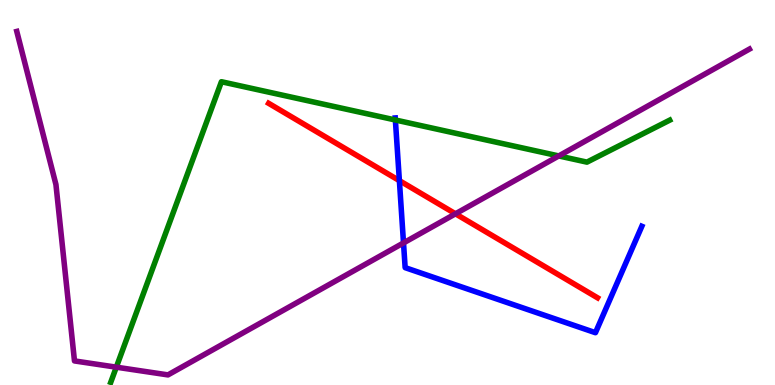[{'lines': ['blue', 'red'], 'intersections': [{'x': 5.15, 'y': 5.31}]}, {'lines': ['green', 'red'], 'intersections': []}, {'lines': ['purple', 'red'], 'intersections': [{'x': 5.88, 'y': 4.45}]}, {'lines': ['blue', 'green'], 'intersections': [{'x': 5.1, 'y': 6.88}]}, {'lines': ['blue', 'purple'], 'intersections': [{'x': 5.21, 'y': 3.69}]}, {'lines': ['green', 'purple'], 'intersections': [{'x': 1.5, 'y': 0.463}, {'x': 7.21, 'y': 5.95}]}]